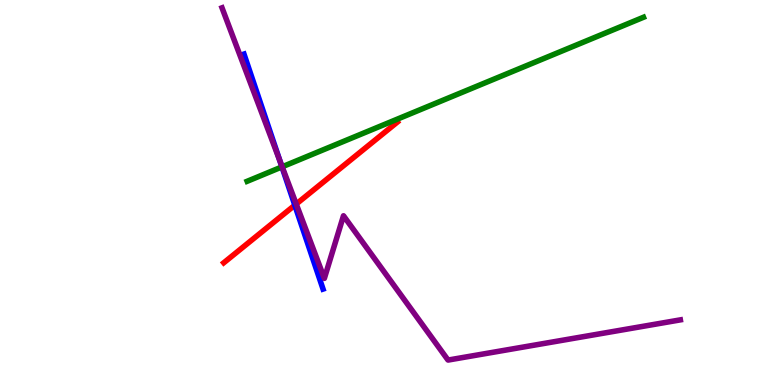[{'lines': ['blue', 'red'], 'intersections': [{'x': 3.8, 'y': 4.67}]}, {'lines': ['green', 'red'], 'intersections': []}, {'lines': ['purple', 'red'], 'intersections': [{'x': 3.82, 'y': 4.7}]}, {'lines': ['blue', 'green'], 'intersections': [{'x': 3.64, 'y': 5.67}]}, {'lines': ['blue', 'purple'], 'intersections': [{'x': 3.61, 'y': 5.81}]}, {'lines': ['green', 'purple'], 'intersections': [{'x': 3.64, 'y': 5.67}]}]